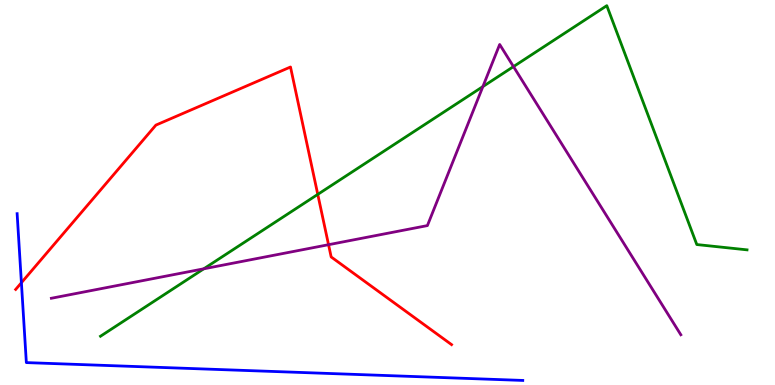[{'lines': ['blue', 'red'], 'intersections': [{'x': 0.276, 'y': 2.66}]}, {'lines': ['green', 'red'], 'intersections': [{'x': 4.1, 'y': 4.95}]}, {'lines': ['purple', 'red'], 'intersections': [{'x': 4.24, 'y': 3.64}]}, {'lines': ['blue', 'green'], 'intersections': []}, {'lines': ['blue', 'purple'], 'intersections': []}, {'lines': ['green', 'purple'], 'intersections': [{'x': 2.63, 'y': 3.02}, {'x': 6.23, 'y': 7.75}, {'x': 6.63, 'y': 8.27}]}]